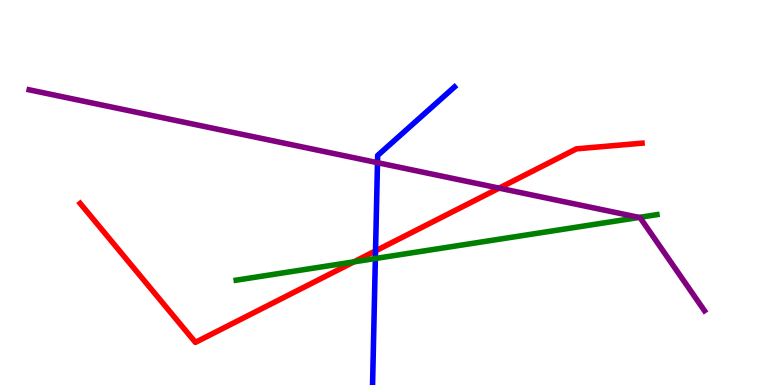[{'lines': ['blue', 'red'], 'intersections': [{'x': 4.85, 'y': 3.48}]}, {'lines': ['green', 'red'], 'intersections': [{'x': 4.57, 'y': 3.2}]}, {'lines': ['purple', 'red'], 'intersections': [{'x': 6.44, 'y': 5.11}]}, {'lines': ['blue', 'green'], 'intersections': [{'x': 4.84, 'y': 3.29}]}, {'lines': ['blue', 'purple'], 'intersections': [{'x': 4.87, 'y': 5.77}]}, {'lines': ['green', 'purple'], 'intersections': [{'x': 8.25, 'y': 4.35}]}]